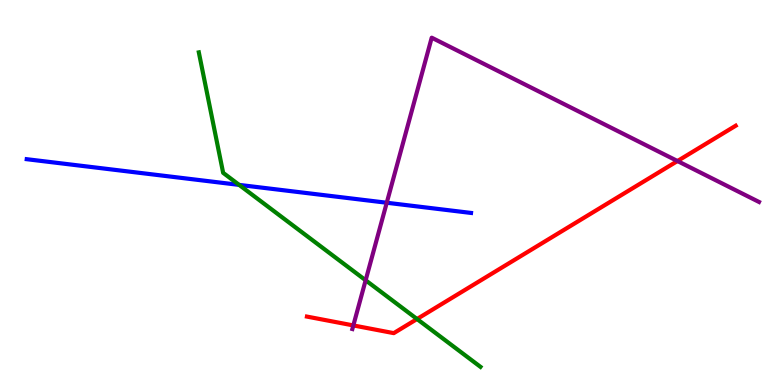[{'lines': ['blue', 'red'], 'intersections': []}, {'lines': ['green', 'red'], 'intersections': [{'x': 5.38, 'y': 1.71}]}, {'lines': ['purple', 'red'], 'intersections': [{'x': 4.56, 'y': 1.55}, {'x': 8.74, 'y': 5.82}]}, {'lines': ['blue', 'green'], 'intersections': [{'x': 3.09, 'y': 5.2}]}, {'lines': ['blue', 'purple'], 'intersections': [{'x': 4.99, 'y': 4.73}]}, {'lines': ['green', 'purple'], 'intersections': [{'x': 4.72, 'y': 2.72}]}]